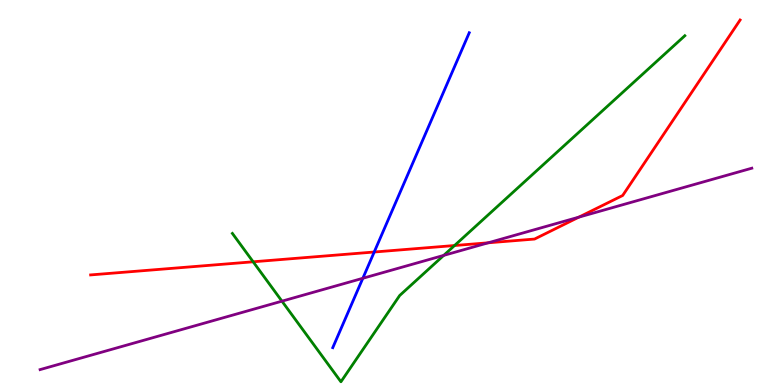[{'lines': ['blue', 'red'], 'intersections': [{'x': 4.83, 'y': 3.45}]}, {'lines': ['green', 'red'], 'intersections': [{'x': 3.27, 'y': 3.2}, {'x': 5.87, 'y': 3.62}]}, {'lines': ['purple', 'red'], 'intersections': [{'x': 6.3, 'y': 3.69}, {'x': 7.47, 'y': 4.36}]}, {'lines': ['blue', 'green'], 'intersections': []}, {'lines': ['blue', 'purple'], 'intersections': [{'x': 4.68, 'y': 2.77}]}, {'lines': ['green', 'purple'], 'intersections': [{'x': 3.64, 'y': 2.18}, {'x': 5.73, 'y': 3.37}]}]